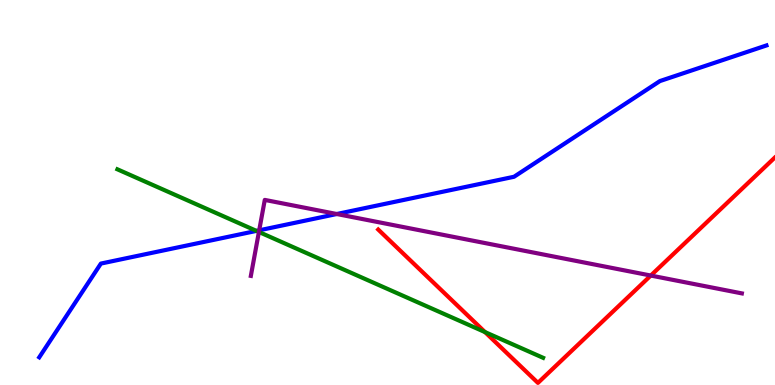[{'lines': ['blue', 'red'], 'intersections': []}, {'lines': ['green', 'red'], 'intersections': [{'x': 6.26, 'y': 1.37}]}, {'lines': ['purple', 'red'], 'intersections': [{'x': 8.4, 'y': 2.84}]}, {'lines': ['blue', 'green'], 'intersections': [{'x': 3.31, 'y': 4.0}]}, {'lines': ['blue', 'purple'], 'intersections': [{'x': 3.34, 'y': 4.02}, {'x': 4.35, 'y': 4.44}]}, {'lines': ['green', 'purple'], 'intersections': [{'x': 3.34, 'y': 3.97}]}]